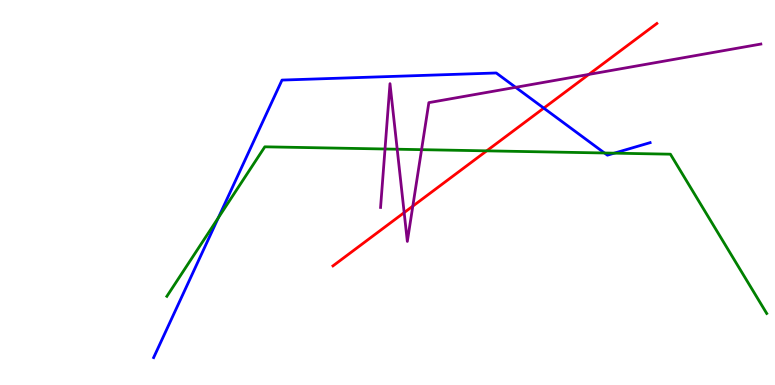[{'lines': ['blue', 'red'], 'intersections': [{'x': 7.02, 'y': 7.19}]}, {'lines': ['green', 'red'], 'intersections': [{'x': 6.28, 'y': 6.08}]}, {'lines': ['purple', 'red'], 'intersections': [{'x': 5.22, 'y': 4.48}, {'x': 5.33, 'y': 4.65}, {'x': 7.6, 'y': 8.07}]}, {'lines': ['blue', 'green'], 'intersections': [{'x': 2.82, 'y': 4.34}, {'x': 7.8, 'y': 6.03}, {'x': 7.93, 'y': 6.02}]}, {'lines': ['blue', 'purple'], 'intersections': [{'x': 6.65, 'y': 7.73}]}, {'lines': ['green', 'purple'], 'intersections': [{'x': 4.97, 'y': 6.13}, {'x': 5.13, 'y': 6.12}, {'x': 5.44, 'y': 6.11}]}]